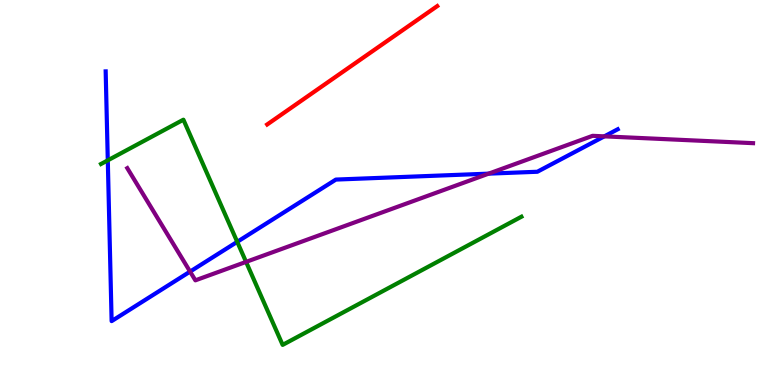[{'lines': ['blue', 'red'], 'intersections': []}, {'lines': ['green', 'red'], 'intersections': []}, {'lines': ['purple', 'red'], 'intersections': []}, {'lines': ['blue', 'green'], 'intersections': [{'x': 1.39, 'y': 5.84}, {'x': 3.06, 'y': 3.72}]}, {'lines': ['blue', 'purple'], 'intersections': [{'x': 2.45, 'y': 2.95}, {'x': 6.31, 'y': 5.49}, {'x': 7.8, 'y': 6.46}]}, {'lines': ['green', 'purple'], 'intersections': [{'x': 3.18, 'y': 3.2}]}]